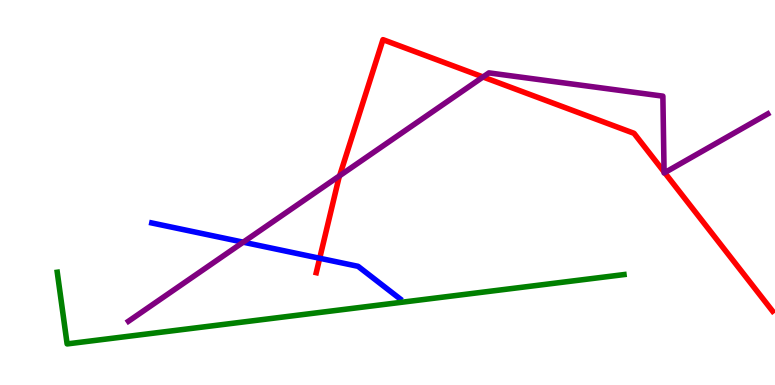[{'lines': ['blue', 'red'], 'intersections': [{'x': 4.13, 'y': 3.29}]}, {'lines': ['green', 'red'], 'intersections': []}, {'lines': ['purple', 'red'], 'intersections': [{'x': 4.38, 'y': 5.44}, {'x': 6.23, 'y': 8.0}, {'x': 8.57, 'y': 5.54}, {'x': 8.58, 'y': 5.52}]}, {'lines': ['blue', 'green'], 'intersections': []}, {'lines': ['blue', 'purple'], 'intersections': [{'x': 3.14, 'y': 3.71}]}, {'lines': ['green', 'purple'], 'intersections': []}]